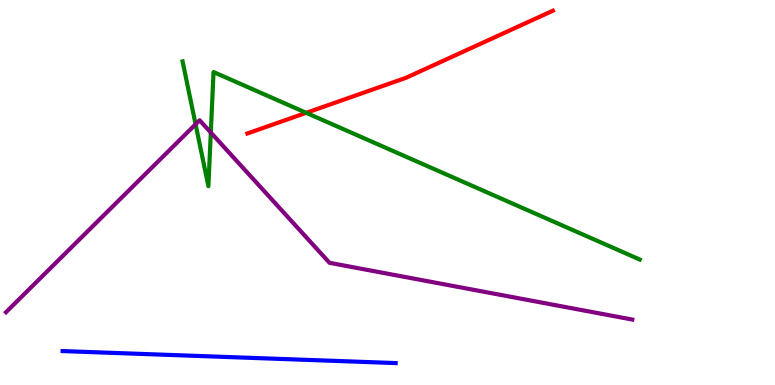[{'lines': ['blue', 'red'], 'intersections': []}, {'lines': ['green', 'red'], 'intersections': [{'x': 3.95, 'y': 7.07}]}, {'lines': ['purple', 'red'], 'intersections': []}, {'lines': ['blue', 'green'], 'intersections': []}, {'lines': ['blue', 'purple'], 'intersections': []}, {'lines': ['green', 'purple'], 'intersections': [{'x': 2.52, 'y': 6.77}, {'x': 2.72, 'y': 6.56}]}]